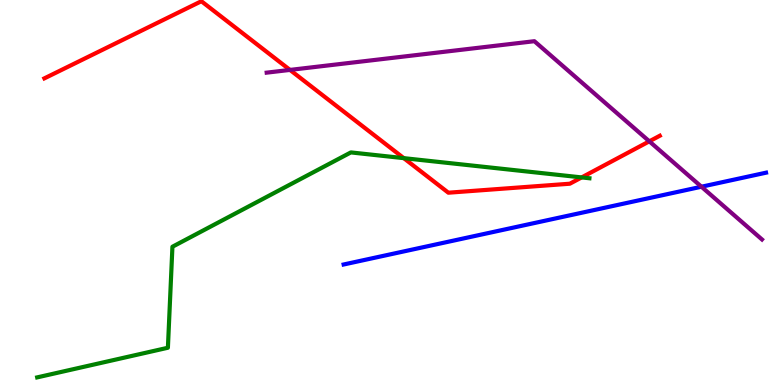[{'lines': ['blue', 'red'], 'intersections': []}, {'lines': ['green', 'red'], 'intersections': [{'x': 5.21, 'y': 5.89}, {'x': 7.51, 'y': 5.39}]}, {'lines': ['purple', 'red'], 'intersections': [{'x': 3.74, 'y': 8.18}, {'x': 8.38, 'y': 6.33}]}, {'lines': ['blue', 'green'], 'intersections': []}, {'lines': ['blue', 'purple'], 'intersections': [{'x': 9.05, 'y': 5.15}]}, {'lines': ['green', 'purple'], 'intersections': []}]